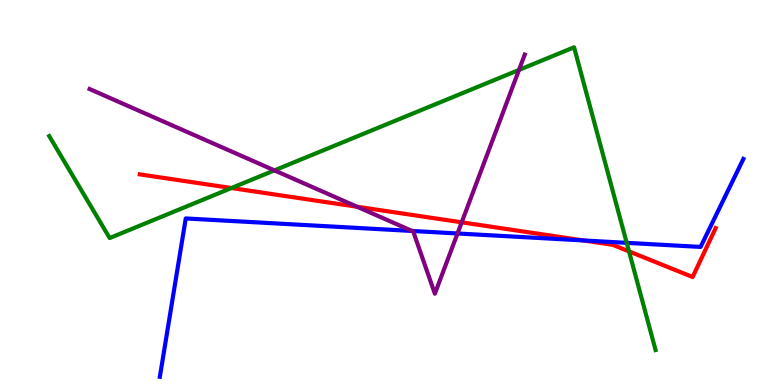[{'lines': ['blue', 'red'], 'intersections': [{'x': 7.53, 'y': 3.75}]}, {'lines': ['green', 'red'], 'intersections': [{'x': 2.99, 'y': 5.12}, {'x': 8.12, 'y': 3.47}]}, {'lines': ['purple', 'red'], 'intersections': [{'x': 4.61, 'y': 4.63}, {'x': 5.96, 'y': 4.23}]}, {'lines': ['blue', 'green'], 'intersections': [{'x': 8.09, 'y': 3.69}]}, {'lines': ['blue', 'purple'], 'intersections': [{'x': 5.32, 'y': 4.0}, {'x': 5.9, 'y': 3.94}]}, {'lines': ['green', 'purple'], 'intersections': [{'x': 3.54, 'y': 5.57}, {'x': 6.7, 'y': 8.18}]}]